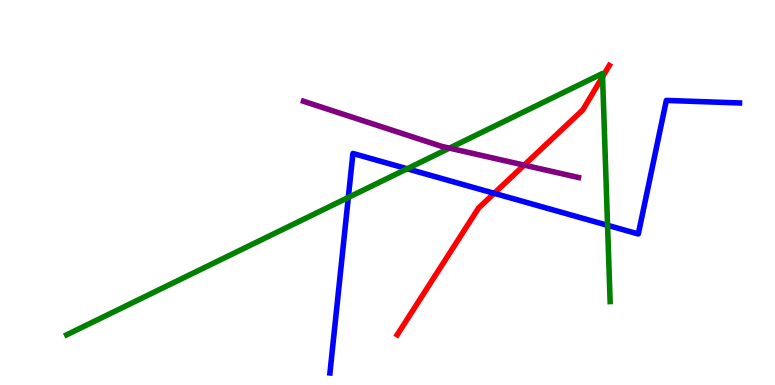[{'lines': ['blue', 'red'], 'intersections': [{'x': 6.38, 'y': 4.98}]}, {'lines': ['green', 'red'], 'intersections': [{'x': 7.77, 'y': 8.01}]}, {'lines': ['purple', 'red'], 'intersections': [{'x': 6.76, 'y': 5.71}]}, {'lines': ['blue', 'green'], 'intersections': [{'x': 4.49, 'y': 4.87}, {'x': 5.25, 'y': 5.62}, {'x': 7.84, 'y': 4.15}]}, {'lines': ['blue', 'purple'], 'intersections': []}, {'lines': ['green', 'purple'], 'intersections': [{'x': 5.8, 'y': 6.15}]}]